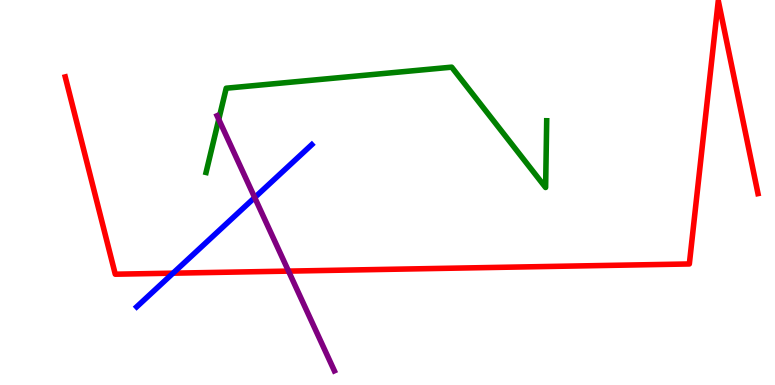[{'lines': ['blue', 'red'], 'intersections': [{'x': 2.23, 'y': 2.9}]}, {'lines': ['green', 'red'], 'intersections': []}, {'lines': ['purple', 'red'], 'intersections': [{'x': 3.72, 'y': 2.96}]}, {'lines': ['blue', 'green'], 'intersections': []}, {'lines': ['blue', 'purple'], 'intersections': [{'x': 3.29, 'y': 4.87}]}, {'lines': ['green', 'purple'], 'intersections': [{'x': 2.82, 'y': 6.9}]}]